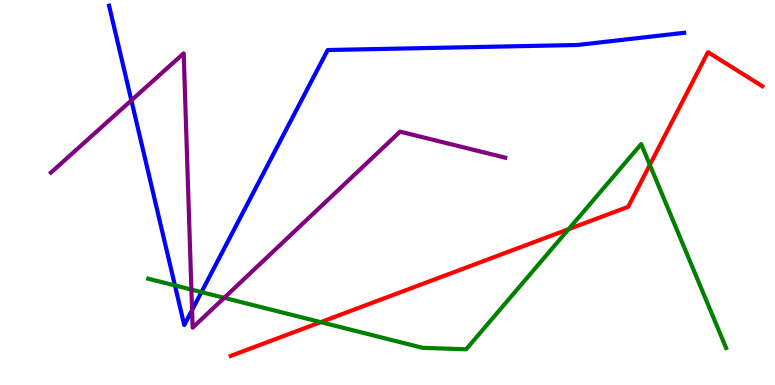[{'lines': ['blue', 'red'], 'intersections': []}, {'lines': ['green', 'red'], 'intersections': [{'x': 4.14, 'y': 1.63}, {'x': 7.34, 'y': 4.05}, {'x': 8.38, 'y': 5.72}]}, {'lines': ['purple', 'red'], 'intersections': []}, {'lines': ['blue', 'green'], 'intersections': [{'x': 2.26, 'y': 2.59}, {'x': 2.6, 'y': 2.41}]}, {'lines': ['blue', 'purple'], 'intersections': [{'x': 1.7, 'y': 7.39}, {'x': 2.48, 'y': 1.95}]}, {'lines': ['green', 'purple'], 'intersections': [{'x': 2.47, 'y': 2.48}, {'x': 2.89, 'y': 2.26}]}]